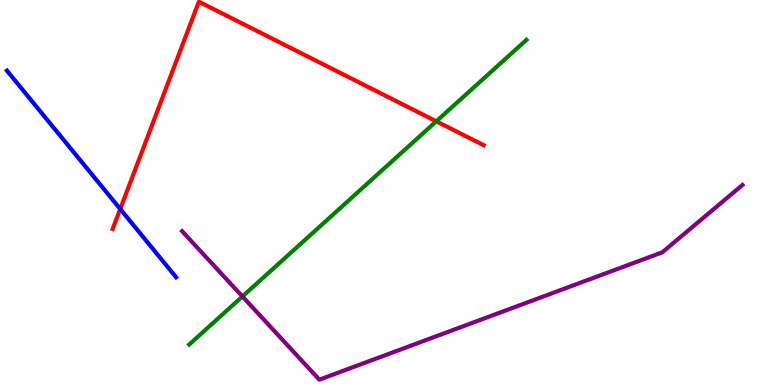[{'lines': ['blue', 'red'], 'intersections': [{'x': 1.55, 'y': 4.57}]}, {'lines': ['green', 'red'], 'intersections': [{'x': 5.63, 'y': 6.85}]}, {'lines': ['purple', 'red'], 'intersections': []}, {'lines': ['blue', 'green'], 'intersections': []}, {'lines': ['blue', 'purple'], 'intersections': []}, {'lines': ['green', 'purple'], 'intersections': [{'x': 3.13, 'y': 2.3}]}]